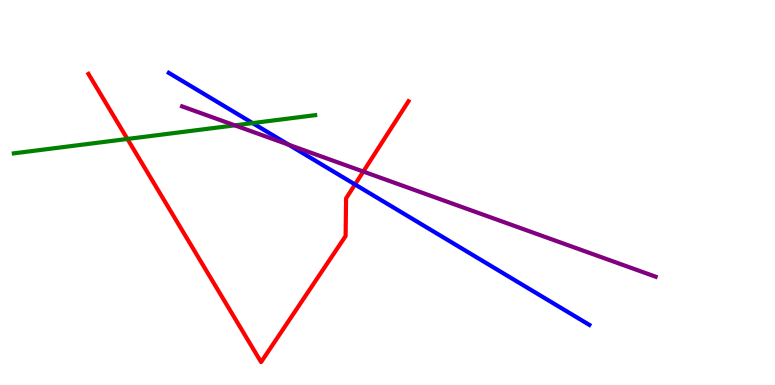[{'lines': ['blue', 'red'], 'intersections': [{'x': 4.58, 'y': 5.21}]}, {'lines': ['green', 'red'], 'intersections': [{'x': 1.64, 'y': 6.39}]}, {'lines': ['purple', 'red'], 'intersections': [{'x': 4.69, 'y': 5.54}]}, {'lines': ['blue', 'green'], 'intersections': [{'x': 3.26, 'y': 6.8}]}, {'lines': ['blue', 'purple'], 'intersections': [{'x': 3.73, 'y': 6.24}]}, {'lines': ['green', 'purple'], 'intersections': [{'x': 3.03, 'y': 6.74}]}]